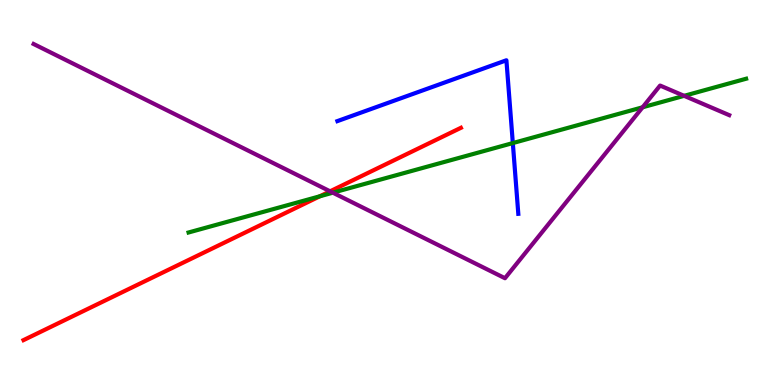[{'lines': ['blue', 'red'], 'intersections': []}, {'lines': ['green', 'red'], 'intersections': [{'x': 4.13, 'y': 4.9}]}, {'lines': ['purple', 'red'], 'intersections': [{'x': 4.26, 'y': 5.03}]}, {'lines': ['blue', 'green'], 'intersections': [{'x': 6.62, 'y': 6.28}]}, {'lines': ['blue', 'purple'], 'intersections': []}, {'lines': ['green', 'purple'], 'intersections': [{'x': 4.29, 'y': 4.99}, {'x': 8.29, 'y': 7.21}, {'x': 8.83, 'y': 7.51}]}]